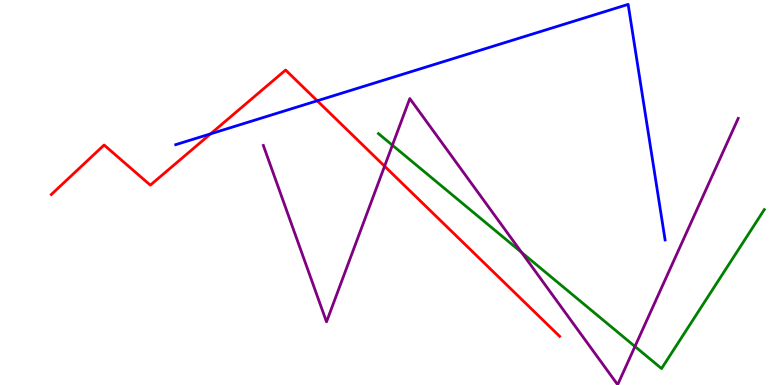[{'lines': ['blue', 'red'], 'intersections': [{'x': 2.72, 'y': 6.52}, {'x': 4.09, 'y': 7.38}]}, {'lines': ['green', 'red'], 'intersections': []}, {'lines': ['purple', 'red'], 'intersections': [{'x': 4.96, 'y': 5.68}]}, {'lines': ['blue', 'green'], 'intersections': []}, {'lines': ['blue', 'purple'], 'intersections': []}, {'lines': ['green', 'purple'], 'intersections': [{'x': 5.06, 'y': 6.23}, {'x': 6.73, 'y': 3.44}, {'x': 8.19, 'y': 1.0}]}]